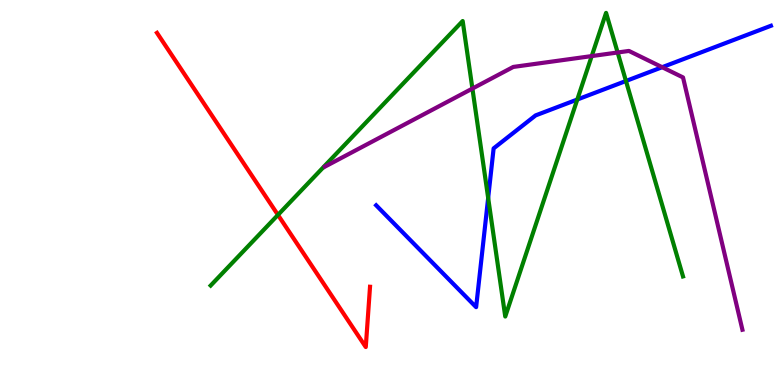[{'lines': ['blue', 'red'], 'intersections': []}, {'lines': ['green', 'red'], 'intersections': [{'x': 3.59, 'y': 4.42}]}, {'lines': ['purple', 'red'], 'intersections': []}, {'lines': ['blue', 'green'], 'intersections': [{'x': 6.3, 'y': 4.86}, {'x': 7.45, 'y': 7.42}, {'x': 8.08, 'y': 7.9}]}, {'lines': ['blue', 'purple'], 'intersections': [{'x': 8.54, 'y': 8.25}]}, {'lines': ['green', 'purple'], 'intersections': [{'x': 6.1, 'y': 7.7}, {'x': 7.64, 'y': 8.54}, {'x': 7.97, 'y': 8.64}]}]